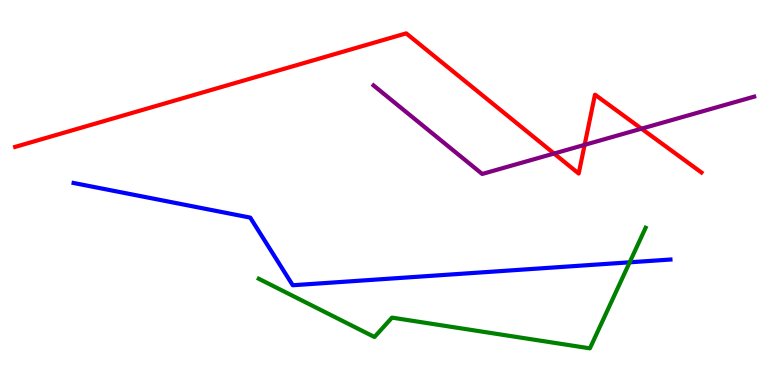[{'lines': ['blue', 'red'], 'intersections': []}, {'lines': ['green', 'red'], 'intersections': []}, {'lines': ['purple', 'red'], 'intersections': [{'x': 7.15, 'y': 6.01}, {'x': 7.54, 'y': 6.24}, {'x': 8.28, 'y': 6.66}]}, {'lines': ['blue', 'green'], 'intersections': [{'x': 8.12, 'y': 3.19}]}, {'lines': ['blue', 'purple'], 'intersections': []}, {'lines': ['green', 'purple'], 'intersections': []}]